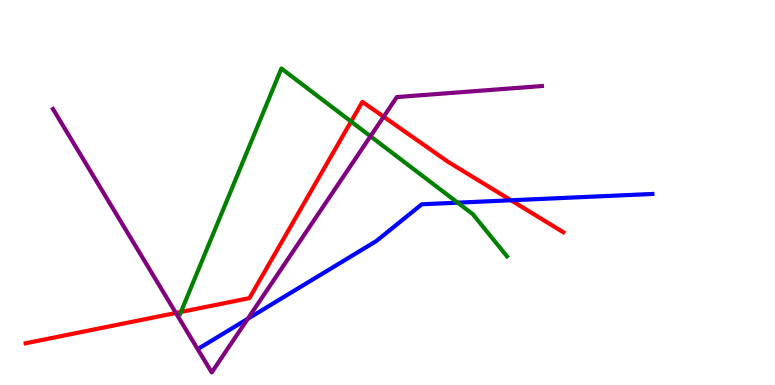[{'lines': ['blue', 'red'], 'intersections': [{'x': 6.59, 'y': 4.8}]}, {'lines': ['green', 'red'], 'intersections': [{'x': 2.33, 'y': 1.9}, {'x': 4.53, 'y': 6.84}]}, {'lines': ['purple', 'red'], 'intersections': [{'x': 2.27, 'y': 1.87}, {'x': 4.95, 'y': 6.97}]}, {'lines': ['blue', 'green'], 'intersections': [{'x': 5.91, 'y': 4.74}]}, {'lines': ['blue', 'purple'], 'intersections': [{'x': 3.2, 'y': 1.72}]}, {'lines': ['green', 'purple'], 'intersections': [{'x': 4.78, 'y': 6.46}]}]